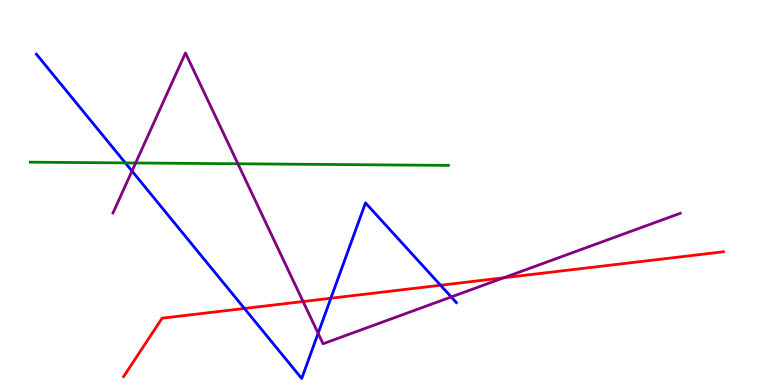[{'lines': ['blue', 'red'], 'intersections': [{'x': 3.15, 'y': 1.99}, {'x': 4.27, 'y': 2.25}, {'x': 5.68, 'y': 2.59}]}, {'lines': ['green', 'red'], 'intersections': []}, {'lines': ['purple', 'red'], 'intersections': [{'x': 3.91, 'y': 2.17}, {'x': 6.5, 'y': 2.79}]}, {'lines': ['blue', 'green'], 'intersections': [{'x': 1.62, 'y': 5.77}]}, {'lines': ['blue', 'purple'], 'intersections': [{'x': 1.7, 'y': 5.56}, {'x': 4.1, 'y': 1.34}, {'x': 5.82, 'y': 2.29}]}, {'lines': ['green', 'purple'], 'intersections': [{'x': 1.75, 'y': 5.77}, {'x': 3.07, 'y': 5.75}]}]